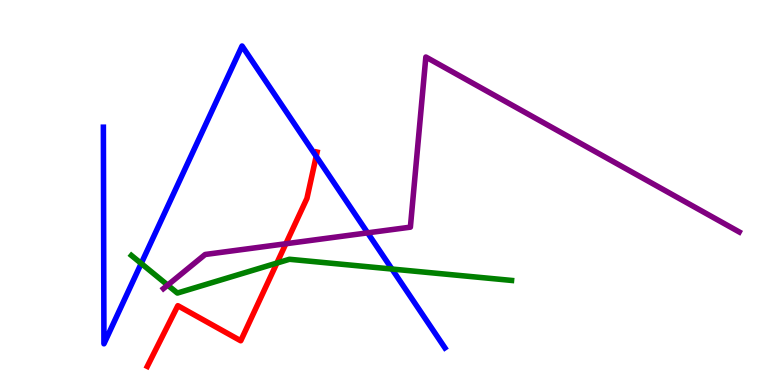[{'lines': ['blue', 'red'], 'intersections': [{'x': 4.08, 'y': 5.94}]}, {'lines': ['green', 'red'], 'intersections': [{'x': 3.57, 'y': 3.17}]}, {'lines': ['purple', 'red'], 'intersections': [{'x': 3.69, 'y': 3.67}]}, {'lines': ['blue', 'green'], 'intersections': [{'x': 1.82, 'y': 3.16}, {'x': 5.06, 'y': 3.01}]}, {'lines': ['blue', 'purple'], 'intersections': [{'x': 4.74, 'y': 3.95}]}, {'lines': ['green', 'purple'], 'intersections': [{'x': 2.16, 'y': 2.59}]}]